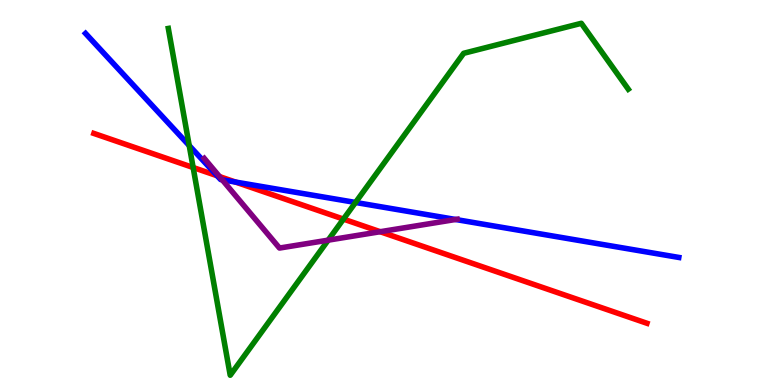[{'lines': ['blue', 'red'], 'intersections': [{'x': 2.8, 'y': 5.44}, {'x': 3.04, 'y': 5.27}]}, {'lines': ['green', 'red'], 'intersections': [{'x': 2.49, 'y': 5.65}, {'x': 4.43, 'y': 4.31}]}, {'lines': ['purple', 'red'], 'intersections': [{'x': 2.83, 'y': 5.41}, {'x': 4.91, 'y': 3.98}]}, {'lines': ['blue', 'green'], 'intersections': [{'x': 2.44, 'y': 6.22}, {'x': 4.59, 'y': 4.74}]}, {'lines': ['blue', 'purple'], 'intersections': [{'x': 2.87, 'y': 5.33}, {'x': 5.88, 'y': 4.3}]}, {'lines': ['green', 'purple'], 'intersections': [{'x': 4.23, 'y': 3.76}]}]